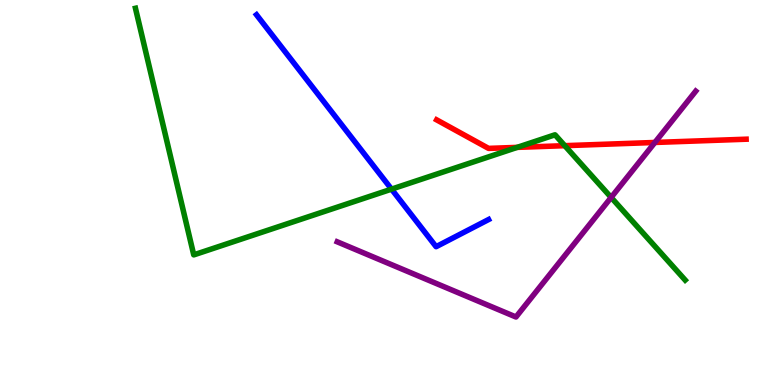[{'lines': ['blue', 'red'], 'intersections': []}, {'lines': ['green', 'red'], 'intersections': [{'x': 6.67, 'y': 6.17}, {'x': 7.29, 'y': 6.22}]}, {'lines': ['purple', 'red'], 'intersections': [{'x': 8.45, 'y': 6.3}]}, {'lines': ['blue', 'green'], 'intersections': [{'x': 5.05, 'y': 5.09}]}, {'lines': ['blue', 'purple'], 'intersections': []}, {'lines': ['green', 'purple'], 'intersections': [{'x': 7.89, 'y': 4.87}]}]